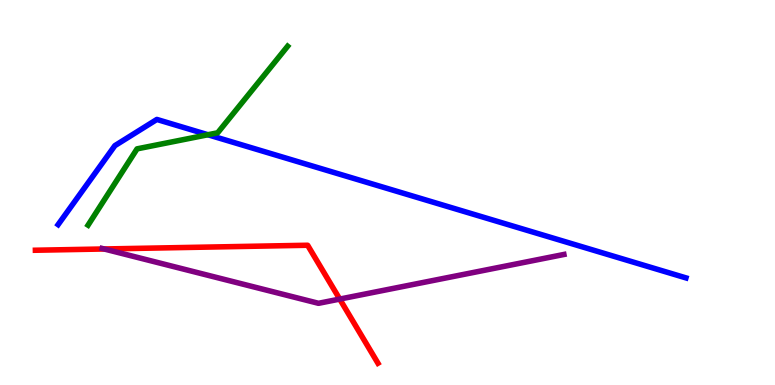[{'lines': ['blue', 'red'], 'intersections': []}, {'lines': ['green', 'red'], 'intersections': []}, {'lines': ['purple', 'red'], 'intersections': [{'x': 1.34, 'y': 3.53}, {'x': 4.38, 'y': 2.23}]}, {'lines': ['blue', 'green'], 'intersections': [{'x': 2.68, 'y': 6.5}]}, {'lines': ['blue', 'purple'], 'intersections': []}, {'lines': ['green', 'purple'], 'intersections': []}]